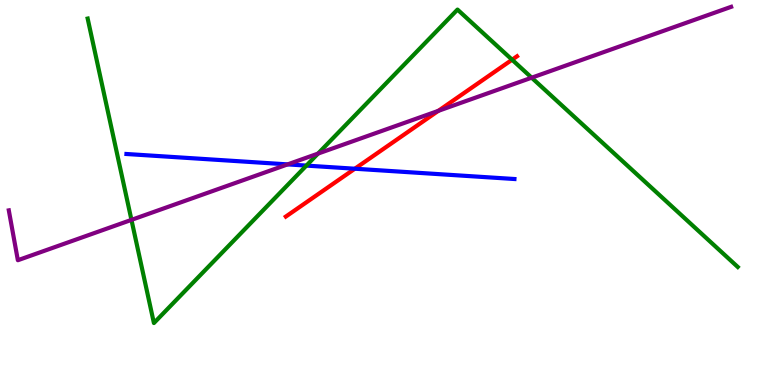[{'lines': ['blue', 'red'], 'intersections': [{'x': 4.58, 'y': 5.62}]}, {'lines': ['green', 'red'], 'intersections': [{'x': 6.61, 'y': 8.45}]}, {'lines': ['purple', 'red'], 'intersections': [{'x': 5.66, 'y': 7.12}]}, {'lines': ['blue', 'green'], 'intersections': [{'x': 3.95, 'y': 5.7}]}, {'lines': ['blue', 'purple'], 'intersections': [{'x': 3.71, 'y': 5.73}]}, {'lines': ['green', 'purple'], 'intersections': [{'x': 1.7, 'y': 4.29}, {'x': 4.1, 'y': 6.01}, {'x': 6.86, 'y': 7.98}]}]